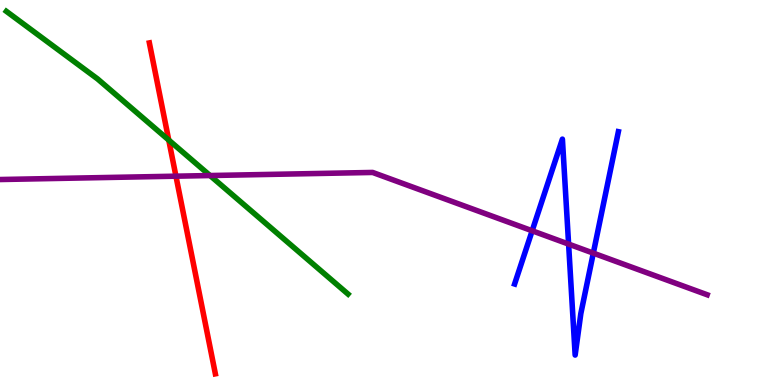[{'lines': ['blue', 'red'], 'intersections': []}, {'lines': ['green', 'red'], 'intersections': [{'x': 2.18, 'y': 6.36}]}, {'lines': ['purple', 'red'], 'intersections': [{'x': 2.27, 'y': 5.42}]}, {'lines': ['blue', 'green'], 'intersections': []}, {'lines': ['blue', 'purple'], 'intersections': [{'x': 6.87, 'y': 4.01}, {'x': 7.34, 'y': 3.66}, {'x': 7.66, 'y': 3.43}]}, {'lines': ['green', 'purple'], 'intersections': [{'x': 2.71, 'y': 5.44}]}]